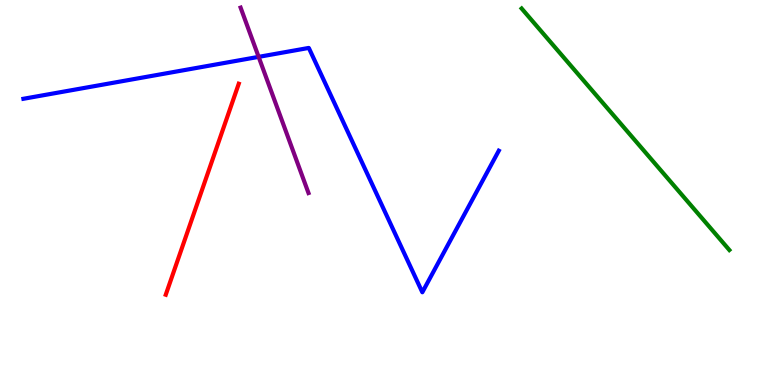[{'lines': ['blue', 'red'], 'intersections': []}, {'lines': ['green', 'red'], 'intersections': []}, {'lines': ['purple', 'red'], 'intersections': []}, {'lines': ['blue', 'green'], 'intersections': []}, {'lines': ['blue', 'purple'], 'intersections': [{'x': 3.34, 'y': 8.52}]}, {'lines': ['green', 'purple'], 'intersections': []}]